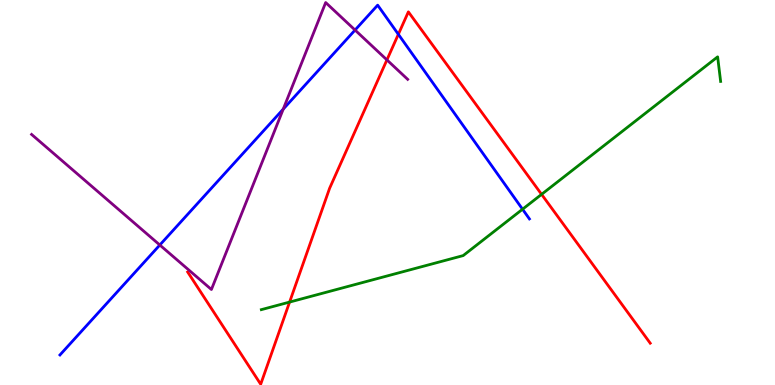[{'lines': ['blue', 'red'], 'intersections': [{'x': 5.14, 'y': 9.11}]}, {'lines': ['green', 'red'], 'intersections': [{'x': 3.74, 'y': 2.15}, {'x': 6.99, 'y': 4.95}]}, {'lines': ['purple', 'red'], 'intersections': [{'x': 4.99, 'y': 8.44}]}, {'lines': ['blue', 'green'], 'intersections': [{'x': 6.74, 'y': 4.57}]}, {'lines': ['blue', 'purple'], 'intersections': [{'x': 2.06, 'y': 3.64}, {'x': 3.65, 'y': 7.17}, {'x': 4.58, 'y': 9.22}]}, {'lines': ['green', 'purple'], 'intersections': []}]